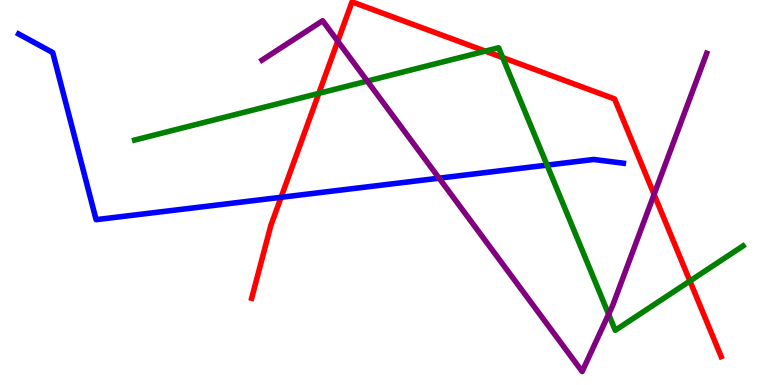[{'lines': ['blue', 'red'], 'intersections': [{'x': 3.63, 'y': 4.88}]}, {'lines': ['green', 'red'], 'intersections': [{'x': 4.11, 'y': 7.58}, {'x': 6.26, 'y': 8.67}, {'x': 6.49, 'y': 8.5}, {'x': 8.9, 'y': 2.7}]}, {'lines': ['purple', 'red'], 'intersections': [{'x': 4.36, 'y': 8.93}, {'x': 8.44, 'y': 4.95}]}, {'lines': ['blue', 'green'], 'intersections': [{'x': 7.06, 'y': 5.71}]}, {'lines': ['blue', 'purple'], 'intersections': [{'x': 5.67, 'y': 5.37}]}, {'lines': ['green', 'purple'], 'intersections': [{'x': 4.74, 'y': 7.89}, {'x': 7.85, 'y': 1.84}]}]